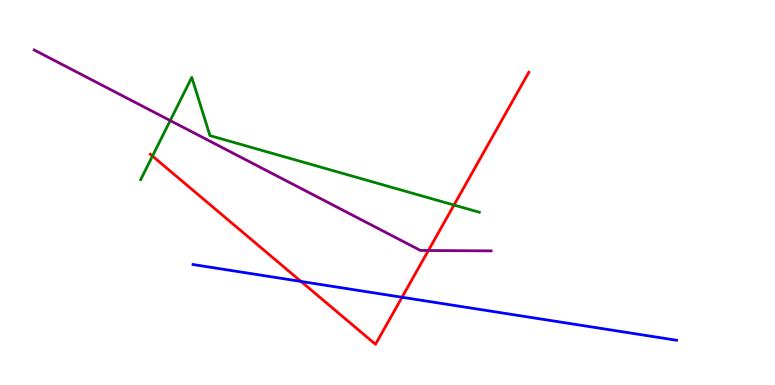[{'lines': ['blue', 'red'], 'intersections': [{'x': 3.88, 'y': 2.69}, {'x': 5.19, 'y': 2.28}]}, {'lines': ['green', 'red'], 'intersections': [{'x': 1.97, 'y': 5.95}, {'x': 5.86, 'y': 4.67}]}, {'lines': ['purple', 'red'], 'intersections': [{'x': 5.53, 'y': 3.49}]}, {'lines': ['blue', 'green'], 'intersections': []}, {'lines': ['blue', 'purple'], 'intersections': []}, {'lines': ['green', 'purple'], 'intersections': [{'x': 2.2, 'y': 6.87}]}]